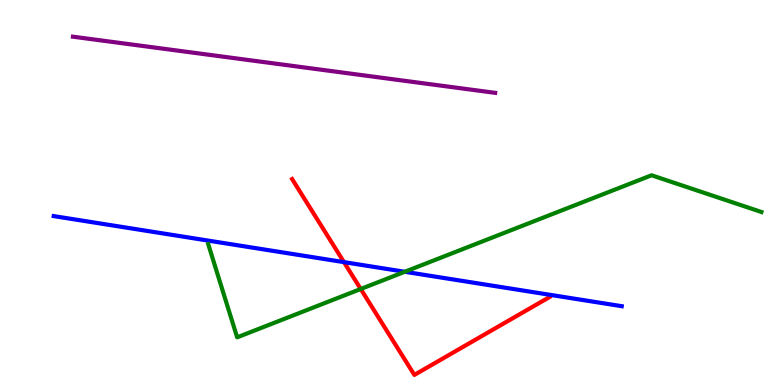[{'lines': ['blue', 'red'], 'intersections': [{'x': 4.44, 'y': 3.19}]}, {'lines': ['green', 'red'], 'intersections': [{'x': 4.65, 'y': 2.49}]}, {'lines': ['purple', 'red'], 'intersections': []}, {'lines': ['blue', 'green'], 'intersections': [{'x': 5.22, 'y': 2.94}]}, {'lines': ['blue', 'purple'], 'intersections': []}, {'lines': ['green', 'purple'], 'intersections': []}]